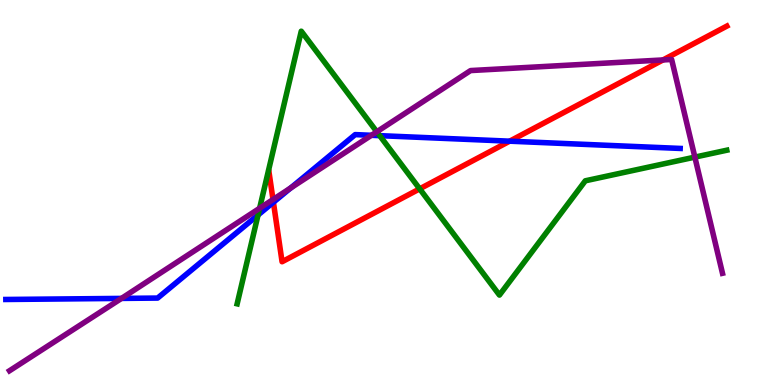[{'lines': ['blue', 'red'], 'intersections': [{'x': 3.53, 'y': 4.75}, {'x': 6.58, 'y': 6.33}]}, {'lines': ['green', 'red'], 'intersections': [{'x': 5.42, 'y': 5.09}]}, {'lines': ['purple', 'red'], 'intersections': [{'x': 3.52, 'y': 4.82}, {'x': 8.55, 'y': 8.44}]}, {'lines': ['blue', 'green'], 'intersections': [{'x': 3.33, 'y': 4.42}, {'x': 4.9, 'y': 6.48}]}, {'lines': ['blue', 'purple'], 'intersections': [{'x': 1.57, 'y': 2.25}, {'x': 3.75, 'y': 5.12}, {'x': 4.79, 'y': 6.49}]}, {'lines': ['green', 'purple'], 'intersections': [{'x': 3.35, 'y': 4.59}, {'x': 4.86, 'y': 6.58}, {'x': 8.97, 'y': 5.92}]}]